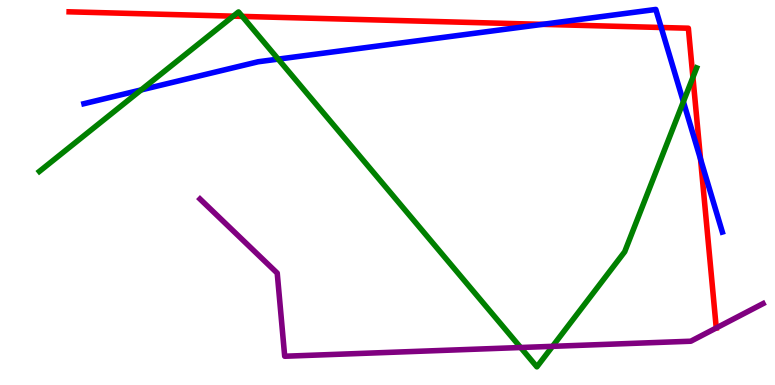[{'lines': ['blue', 'red'], 'intersections': [{'x': 7.0, 'y': 9.37}, {'x': 8.53, 'y': 9.29}, {'x': 9.04, 'y': 5.87}]}, {'lines': ['green', 'red'], 'intersections': [{'x': 3.01, 'y': 9.58}, {'x': 3.13, 'y': 9.57}, {'x': 8.94, 'y': 7.99}]}, {'lines': ['purple', 'red'], 'intersections': [{'x': 9.24, 'y': 1.48}]}, {'lines': ['blue', 'green'], 'intersections': [{'x': 1.82, 'y': 7.66}, {'x': 3.59, 'y': 8.46}, {'x': 8.82, 'y': 7.36}]}, {'lines': ['blue', 'purple'], 'intersections': []}, {'lines': ['green', 'purple'], 'intersections': [{'x': 6.72, 'y': 0.974}, {'x': 7.13, 'y': 1.0}]}]